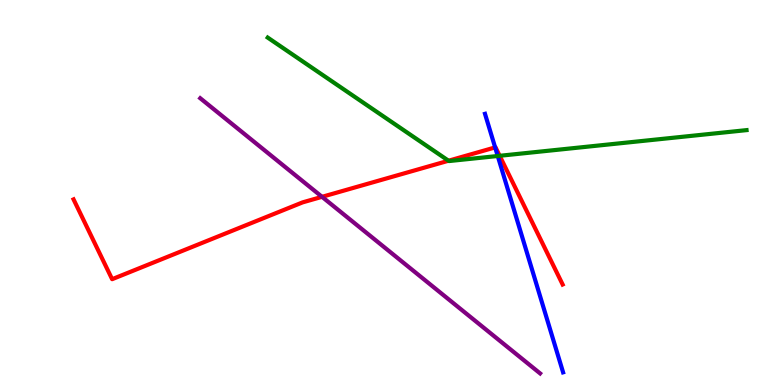[{'lines': ['blue', 'red'], 'intersections': [{'x': 6.39, 'y': 6.17}]}, {'lines': ['green', 'red'], 'intersections': [{'x': 5.79, 'y': 5.83}, {'x': 6.45, 'y': 5.95}]}, {'lines': ['purple', 'red'], 'intersections': [{'x': 4.16, 'y': 4.89}]}, {'lines': ['blue', 'green'], 'intersections': [{'x': 6.42, 'y': 5.95}]}, {'lines': ['blue', 'purple'], 'intersections': []}, {'lines': ['green', 'purple'], 'intersections': []}]